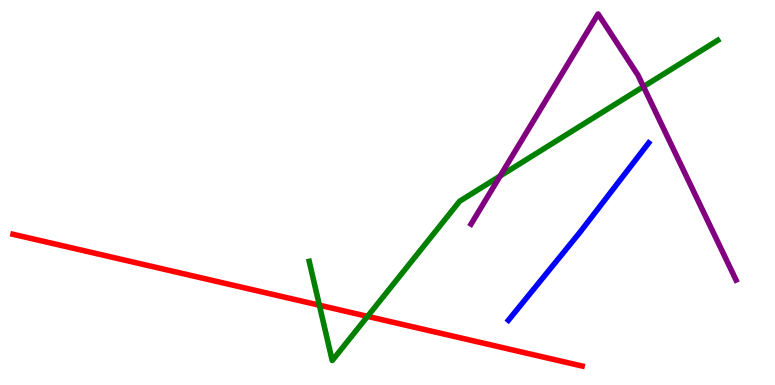[{'lines': ['blue', 'red'], 'intersections': []}, {'lines': ['green', 'red'], 'intersections': [{'x': 4.12, 'y': 2.07}, {'x': 4.74, 'y': 1.78}]}, {'lines': ['purple', 'red'], 'intersections': []}, {'lines': ['blue', 'green'], 'intersections': []}, {'lines': ['blue', 'purple'], 'intersections': []}, {'lines': ['green', 'purple'], 'intersections': [{'x': 6.45, 'y': 5.43}, {'x': 8.3, 'y': 7.75}]}]